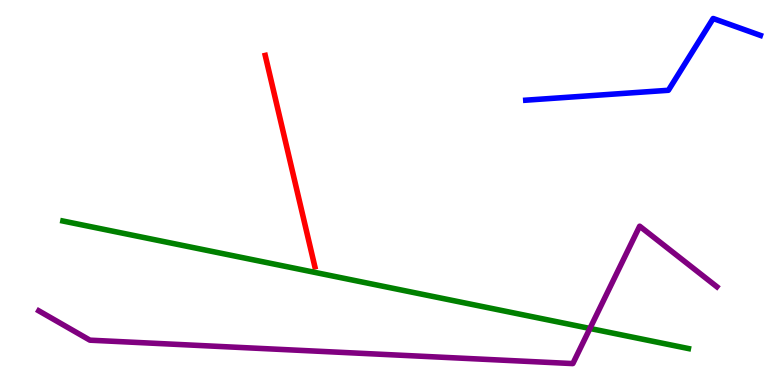[{'lines': ['blue', 'red'], 'intersections': []}, {'lines': ['green', 'red'], 'intersections': []}, {'lines': ['purple', 'red'], 'intersections': []}, {'lines': ['blue', 'green'], 'intersections': []}, {'lines': ['blue', 'purple'], 'intersections': []}, {'lines': ['green', 'purple'], 'intersections': [{'x': 7.61, 'y': 1.47}]}]